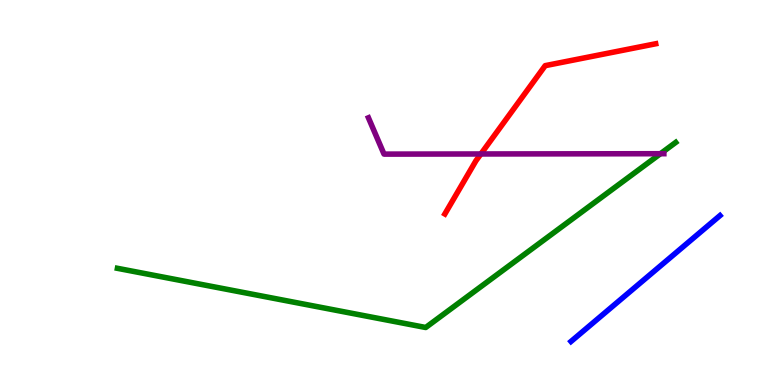[{'lines': ['blue', 'red'], 'intersections': []}, {'lines': ['green', 'red'], 'intersections': []}, {'lines': ['purple', 'red'], 'intersections': [{'x': 6.2, 'y': 6.0}]}, {'lines': ['blue', 'green'], 'intersections': []}, {'lines': ['blue', 'purple'], 'intersections': []}, {'lines': ['green', 'purple'], 'intersections': [{'x': 8.52, 'y': 6.01}]}]